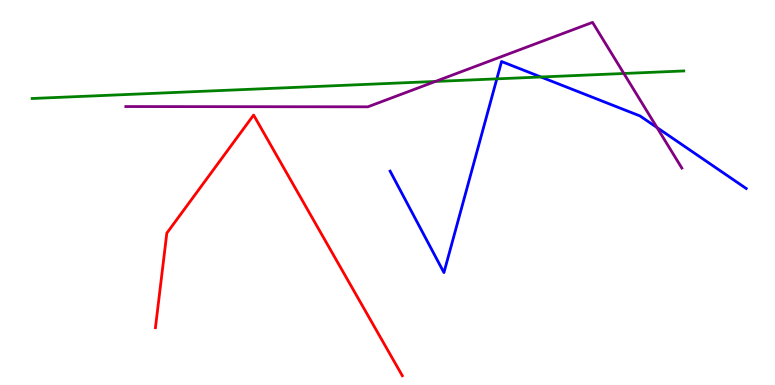[{'lines': ['blue', 'red'], 'intersections': []}, {'lines': ['green', 'red'], 'intersections': []}, {'lines': ['purple', 'red'], 'intersections': []}, {'lines': ['blue', 'green'], 'intersections': [{'x': 6.41, 'y': 7.95}, {'x': 6.98, 'y': 8.0}]}, {'lines': ['blue', 'purple'], 'intersections': [{'x': 8.48, 'y': 6.69}]}, {'lines': ['green', 'purple'], 'intersections': [{'x': 5.62, 'y': 7.88}, {'x': 8.05, 'y': 8.09}]}]